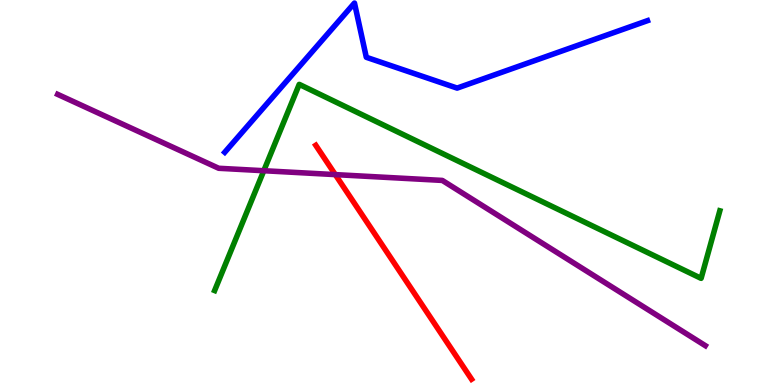[{'lines': ['blue', 'red'], 'intersections': []}, {'lines': ['green', 'red'], 'intersections': []}, {'lines': ['purple', 'red'], 'intersections': [{'x': 4.33, 'y': 5.46}]}, {'lines': ['blue', 'green'], 'intersections': []}, {'lines': ['blue', 'purple'], 'intersections': []}, {'lines': ['green', 'purple'], 'intersections': [{'x': 3.4, 'y': 5.57}]}]